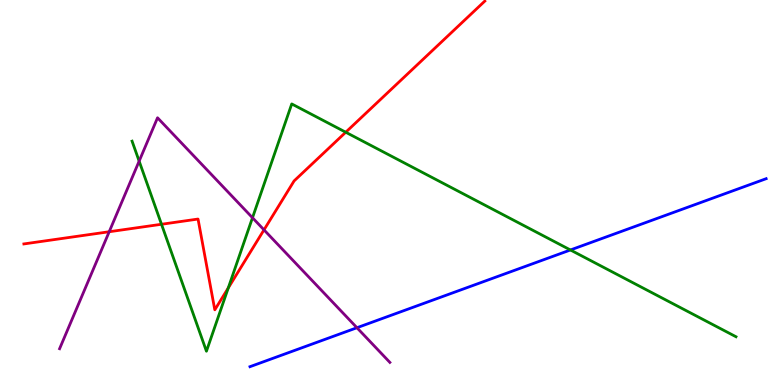[{'lines': ['blue', 'red'], 'intersections': []}, {'lines': ['green', 'red'], 'intersections': [{'x': 2.08, 'y': 4.17}, {'x': 2.95, 'y': 2.52}, {'x': 4.46, 'y': 6.57}]}, {'lines': ['purple', 'red'], 'intersections': [{'x': 1.41, 'y': 3.98}, {'x': 3.41, 'y': 4.03}]}, {'lines': ['blue', 'green'], 'intersections': [{'x': 7.36, 'y': 3.51}]}, {'lines': ['blue', 'purple'], 'intersections': [{'x': 4.61, 'y': 1.49}]}, {'lines': ['green', 'purple'], 'intersections': [{'x': 1.8, 'y': 5.81}, {'x': 3.26, 'y': 4.34}]}]